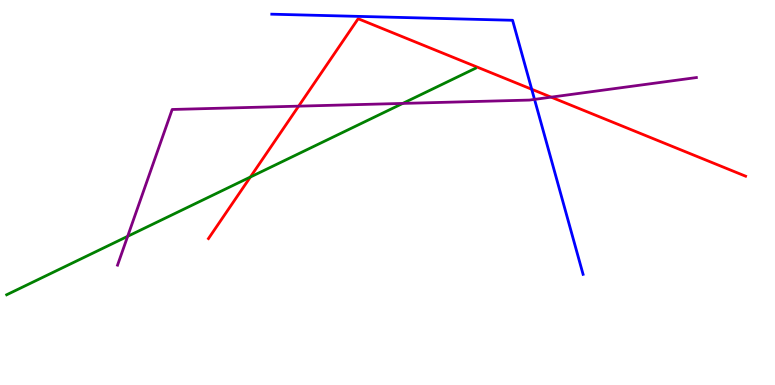[{'lines': ['blue', 'red'], 'intersections': [{'x': 6.86, 'y': 7.68}]}, {'lines': ['green', 'red'], 'intersections': [{'x': 3.23, 'y': 5.4}]}, {'lines': ['purple', 'red'], 'intersections': [{'x': 3.85, 'y': 7.24}, {'x': 7.11, 'y': 7.48}]}, {'lines': ['blue', 'green'], 'intersections': []}, {'lines': ['blue', 'purple'], 'intersections': [{'x': 6.9, 'y': 7.42}]}, {'lines': ['green', 'purple'], 'intersections': [{'x': 1.65, 'y': 3.86}, {'x': 5.2, 'y': 7.31}]}]